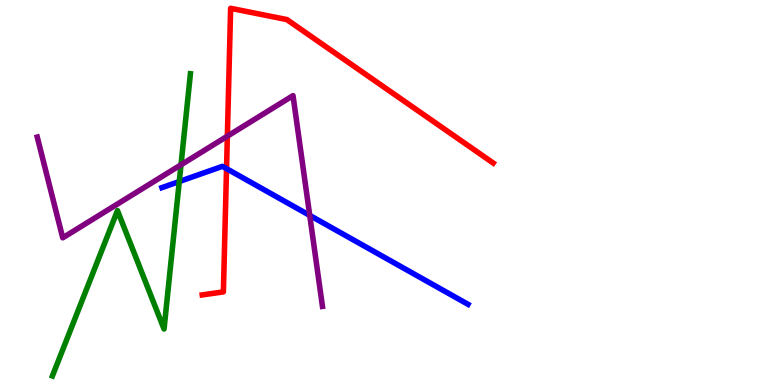[{'lines': ['blue', 'red'], 'intersections': [{'x': 2.92, 'y': 5.62}]}, {'lines': ['green', 'red'], 'intersections': []}, {'lines': ['purple', 'red'], 'intersections': [{'x': 2.93, 'y': 6.46}]}, {'lines': ['blue', 'green'], 'intersections': [{'x': 2.31, 'y': 5.29}]}, {'lines': ['blue', 'purple'], 'intersections': [{'x': 4.0, 'y': 4.41}]}, {'lines': ['green', 'purple'], 'intersections': [{'x': 2.34, 'y': 5.72}]}]